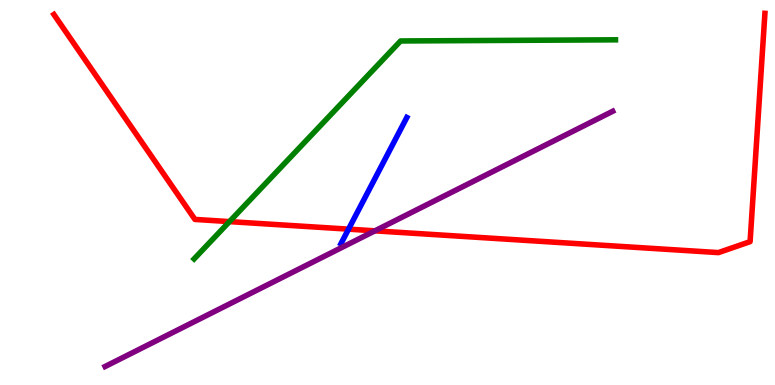[{'lines': ['blue', 'red'], 'intersections': [{'x': 4.5, 'y': 4.05}]}, {'lines': ['green', 'red'], 'intersections': [{'x': 2.96, 'y': 4.24}]}, {'lines': ['purple', 'red'], 'intersections': [{'x': 4.84, 'y': 4.0}]}, {'lines': ['blue', 'green'], 'intersections': []}, {'lines': ['blue', 'purple'], 'intersections': []}, {'lines': ['green', 'purple'], 'intersections': []}]